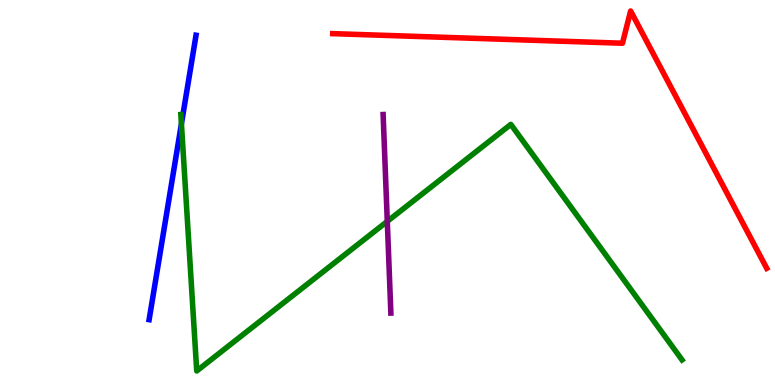[{'lines': ['blue', 'red'], 'intersections': []}, {'lines': ['green', 'red'], 'intersections': []}, {'lines': ['purple', 'red'], 'intersections': []}, {'lines': ['blue', 'green'], 'intersections': [{'x': 2.34, 'y': 6.78}]}, {'lines': ['blue', 'purple'], 'intersections': []}, {'lines': ['green', 'purple'], 'intersections': [{'x': 5.0, 'y': 4.25}]}]